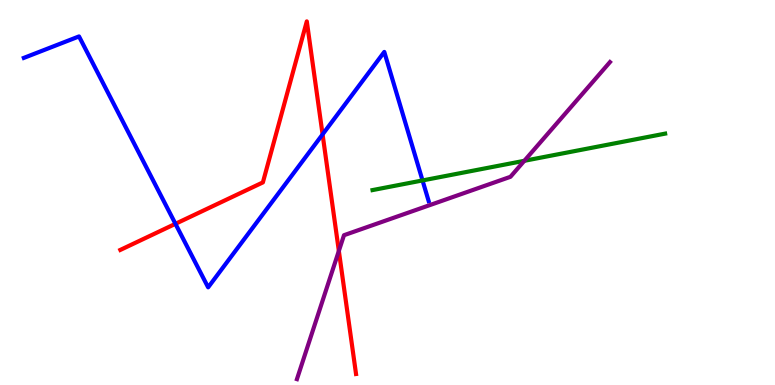[{'lines': ['blue', 'red'], 'intersections': [{'x': 2.26, 'y': 4.19}, {'x': 4.16, 'y': 6.51}]}, {'lines': ['green', 'red'], 'intersections': []}, {'lines': ['purple', 'red'], 'intersections': [{'x': 4.37, 'y': 3.48}]}, {'lines': ['blue', 'green'], 'intersections': [{'x': 5.45, 'y': 5.31}]}, {'lines': ['blue', 'purple'], 'intersections': []}, {'lines': ['green', 'purple'], 'intersections': [{'x': 6.77, 'y': 5.82}]}]